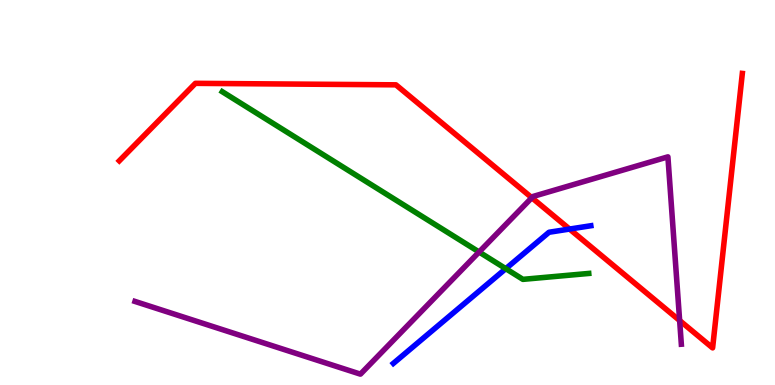[{'lines': ['blue', 'red'], 'intersections': [{'x': 7.35, 'y': 4.05}]}, {'lines': ['green', 'red'], 'intersections': []}, {'lines': ['purple', 'red'], 'intersections': [{'x': 6.86, 'y': 4.86}, {'x': 8.77, 'y': 1.68}]}, {'lines': ['blue', 'green'], 'intersections': [{'x': 6.53, 'y': 3.02}]}, {'lines': ['blue', 'purple'], 'intersections': []}, {'lines': ['green', 'purple'], 'intersections': [{'x': 6.18, 'y': 3.45}]}]